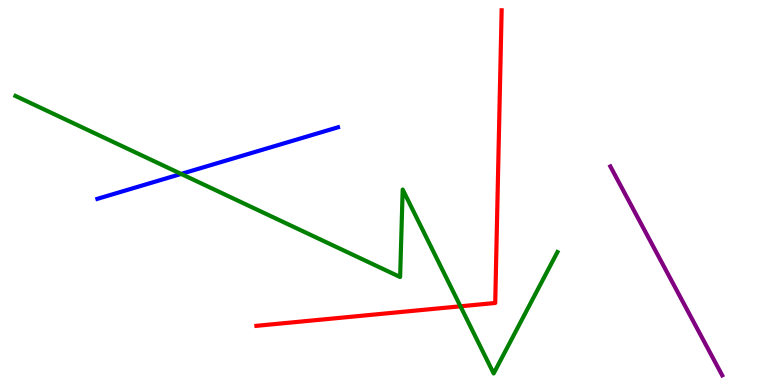[{'lines': ['blue', 'red'], 'intersections': []}, {'lines': ['green', 'red'], 'intersections': [{'x': 5.94, 'y': 2.04}]}, {'lines': ['purple', 'red'], 'intersections': []}, {'lines': ['blue', 'green'], 'intersections': [{'x': 2.34, 'y': 5.48}]}, {'lines': ['blue', 'purple'], 'intersections': []}, {'lines': ['green', 'purple'], 'intersections': []}]